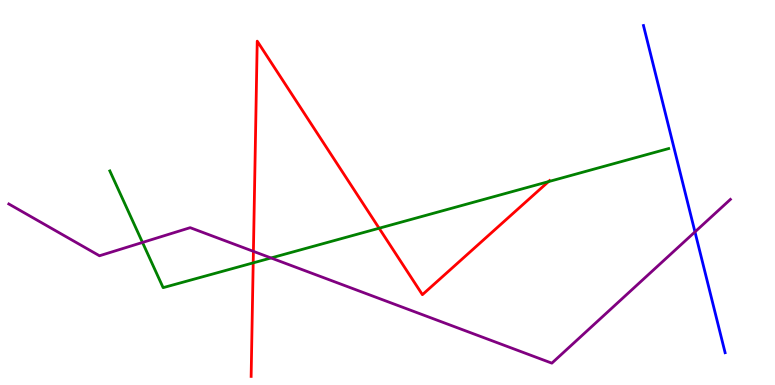[{'lines': ['blue', 'red'], 'intersections': []}, {'lines': ['green', 'red'], 'intersections': [{'x': 3.27, 'y': 3.17}, {'x': 4.89, 'y': 4.07}, {'x': 7.08, 'y': 5.28}]}, {'lines': ['purple', 'red'], 'intersections': [{'x': 3.27, 'y': 3.47}]}, {'lines': ['blue', 'green'], 'intersections': []}, {'lines': ['blue', 'purple'], 'intersections': [{'x': 8.97, 'y': 3.98}]}, {'lines': ['green', 'purple'], 'intersections': [{'x': 1.84, 'y': 3.7}, {'x': 3.5, 'y': 3.3}]}]